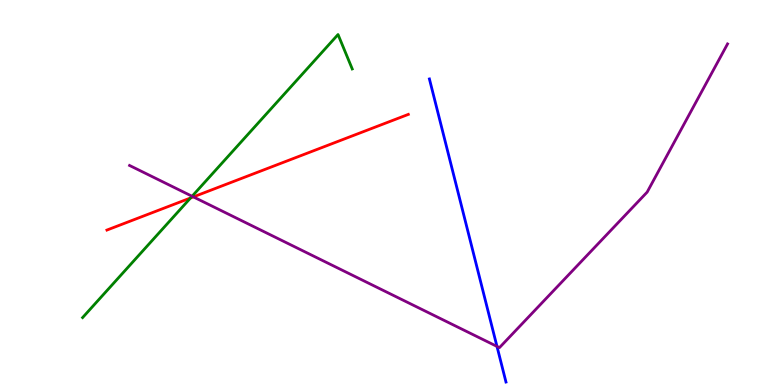[{'lines': ['blue', 'red'], 'intersections': []}, {'lines': ['green', 'red'], 'intersections': [{'x': 2.46, 'y': 4.86}]}, {'lines': ['purple', 'red'], 'intersections': [{'x': 2.5, 'y': 4.89}]}, {'lines': ['blue', 'green'], 'intersections': []}, {'lines': ['blue', 'purple'], 'intersections': [{'x': 6.41, 'y': 1.0}]}, {'lines': ['green', 'purple'], 'intersections': [{'x': 2.48, 'y': 4.9}]}]